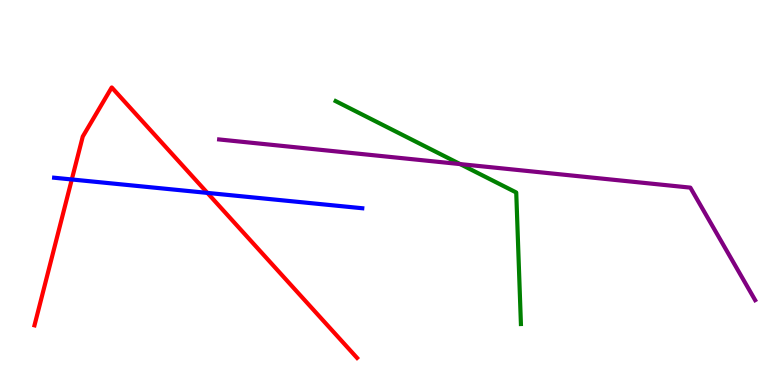[{'lines': ['blue', 'red'], 'intersections': [{'x': 0.926, 'y': 5.34}, {'x': 2.68, 'y': 4.99}]}, {'lines': ['green', 'red'], 'intersections': []}, {'lines': ['purple', 'red'], 'intersections': []}, {'lines': ['blue', 'green'], 'intersections': []}, {'lines': ['blue', 'purple'], 'intersections': []}, {'lines': ['green', 'purple'], 'intersections': [{'x': 5.94, 'y': 5.74}]}]